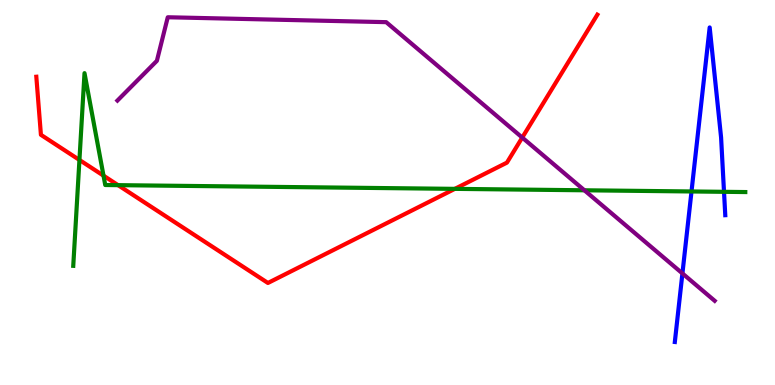[{'lines': ['blue', 'red'], 'intersections': []}, {'lines': ['green', 'red'], 'intersections': [{'x': 1.03, 'y': 5.85}, {'x': 1.34, 'y': 5.44}, {'x': 1.52, 'y': 5.19}, {'x': 5.87, 'y': 5.09}]}, {'lines': ['purple', 'red'], 'intersections': [{'x': 6.74, 'y': 6.43}]}, {'lines': ['blue', 'green'], 'intersections': [{'x': 8.92, 'y': 5.03}, {'x': 9.34, 'y': 5.02}]}, {'lines': ['blue', 'purple'], 'intersections': [{'x': 8.81, 'y': 2.9}]}, {'lines': ['green', 'purple'], 'intersections': [{'x': 7.54, 'y': 5.06}]}]